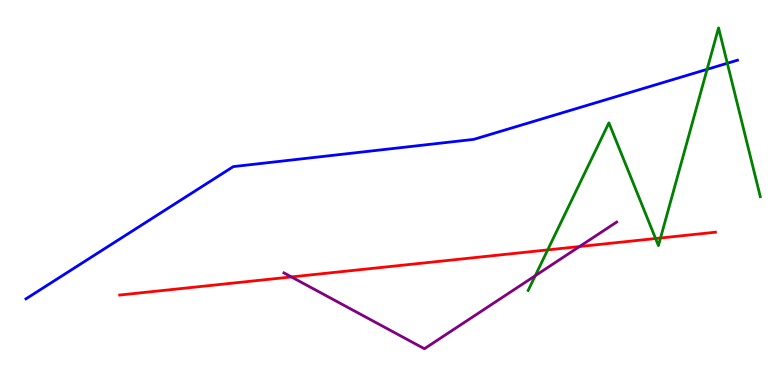[{'lines': ['blue', 'red'], 'intersections': []}, {'lines': ['green', 'red'], 'intersections': [{'x': 7.07, 'y': 3.51}, {'x': 8.46, 'y': 3.8}, {'x': 8.52, 'y': 3.82}]}, {'lines': ['purple', 'red'], 'intersections': [{'x': 3.76, 'y': 2.81}, {'x': 7.48, 'y': 3.6}]}, {'lines': ['blue', 'green'], 'intersections': [{'x': 9.12, 'y': 8.2}, {'x': 9.38, 'y': 8.36}]}, {'lines': ['blue', 'purple'], 'intersections': []}, {'lines': ['green', 'purple'], 'intersections': [{'x': 6.91, 'y': 2.84}]}]